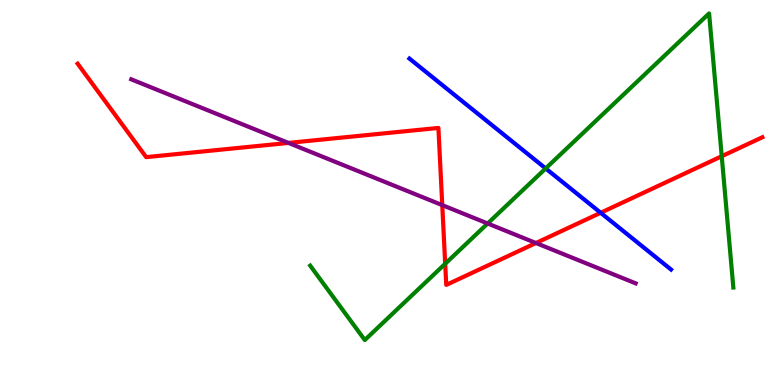[{'lines': ['blue', 'red'], 'intersections': [{'x': 7.75, 'y': 4.47}]}, {'lines': ['green', 'red'], 'intersections': [{'x': 5.74, 'y': 3.15}, {'x': 9.31, 'y': 5.94}]}, {'lines': ['purple', 'red'], 'intersections': [{'x': 3.72, 'y': 6.29}, {'x': 5.71, 'y': 4.67}, {'x': 6.92, 'y': 3.69}]}, {'lines': ['blue', 'green'], 'intersections': [{'x': 7.04, 'y': 5.62}]}, {'lines': ['blue', 'purple'], 'intersections': []}, {'lines': ['green', 'purple'], 'intersections': [{'x': 6.29, 'y': 4.2}]}]